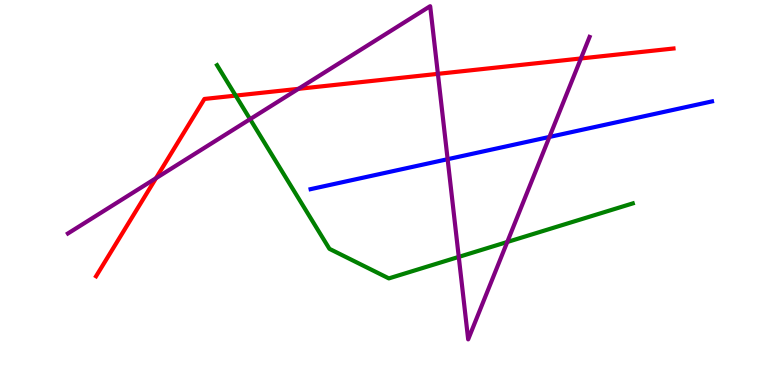[{'lines': ['blue', 'red'], 'intersections': []}, {'lines': ['green', 'red'], 'intersections': [{'x': 3.04, 'y': 7.52}]}, {'lines': ['purple', 'red'], 'intersections': [{'x': 2.01, 'y': 5.37}, {'x': 3.85, 'y': 7.69}, {'x': 5.65, 'y': 8.08}, {'x': 7.5, 'y': 8.48}]}, {'lines': ['blue', 'green'], 'intersections': []}, {'lines': ['blue', 'purple'], 'intersections': [{'x': 5.78, 'y': 5.86}, {'x': 7.09, 'y': 6.44}]}, {'lines': ['green', 'purple'], 'intersections': [{'x': 3.23, 'y': 6.9}, {'x': 5.92, 'y': 3.33}, {'x': 6.55, 'y': 3.71}]}]